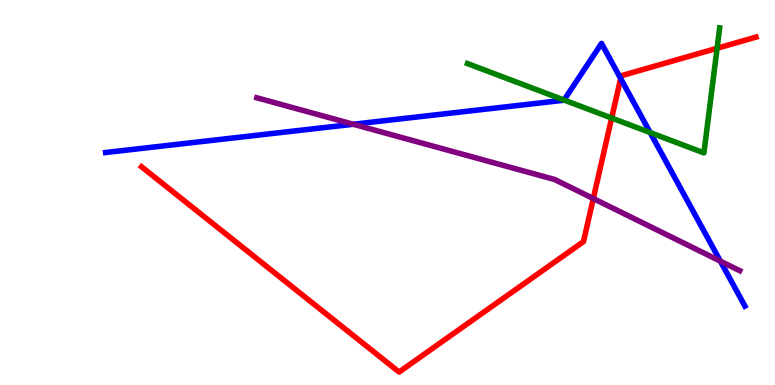[{'lines': ['blue', 'red'], 'intersections': [{'x': 8.01, 'y': 7.96}]}, {'lines': ['green', 'red'], 'intersections': [{'x': 7.89, 'y': 6.93}, {'x': 9.25, 'y': 8.75}]}, {'lines': ['purple', 'red'], 'intersections': [{'x': 7.66, 'y': 4.84}]}, {'lines': ['blue', 'green'], 'intersections': [{'x': 7.28, 'y': 7.4}, {'x': 8.39, 'y': 6.56}]}, {'lines': ['blue', 'purple'], 'intersections': [{'x': 4.56, 'y': 6.77}, {'x': 9.3, 'y': 3.22}]}, {'lines': ['green', 'purple'], 'intersections': []}]